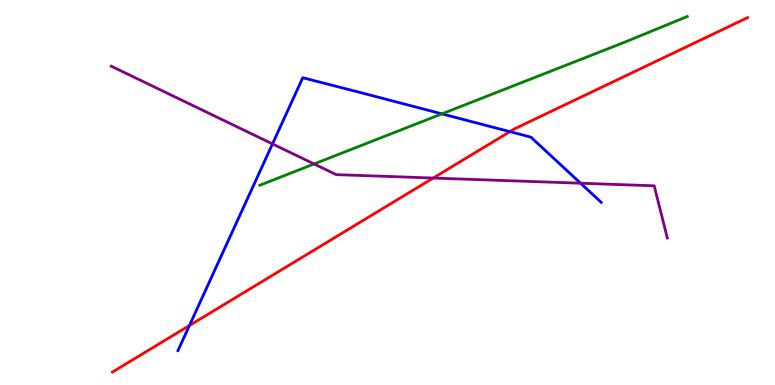[{'lines': ['blue', 'red'], 'intersections': [{'x': 2.44, 'y': 1.55}, {'x': 6.58, 'y': 6.58}]}, {'lines': ['green', 'red'], 'intersections': []}, {'lines': ['purple', 'red'], 'intersections': [{'x': 5.59, 'y': 5.38}]}, {'lines': ['blue', 'green'], 'intersections': [{'x': 5.7, 'y': 7.04}]}, {'lines': ['blue', 'purple'], 'intersections': [{'x': 3.52, 'y': 6.26}, {'x': 7.49, 'y': 5.24}]}, {'lines': ['green', 'purple'], 'intersections': [{'x': 4.05, 'y': 5.74}]}]